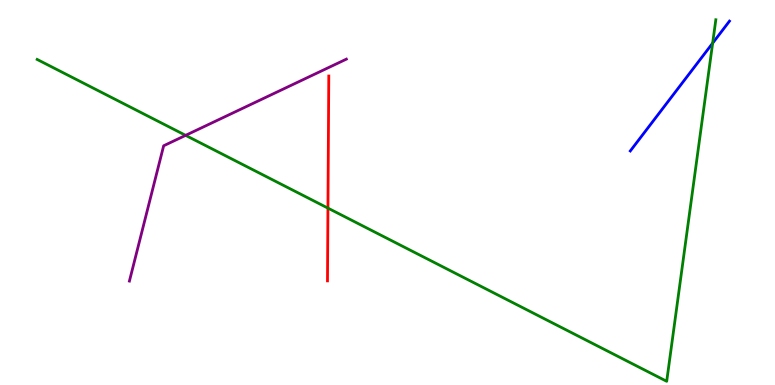[{'lines': ['blue', 'red'], 'intersections': []}, {'lines': ['green', 'red'], 'intersections': [{'x': 4.23, 'y': 4.59}]}, {'lines': ['purple', 'red'], 'intersections': []}, {'lines': ['blue', 'green'], 'intersections': [{'x': 9.2, 'y': 8.88}]}, {'lines': ['blue', 'purple'], 'intersections': []}, {'lines': ['green', 'purple'], 'intersections': [{'x': 2.4, 'y': 6.48}]}]